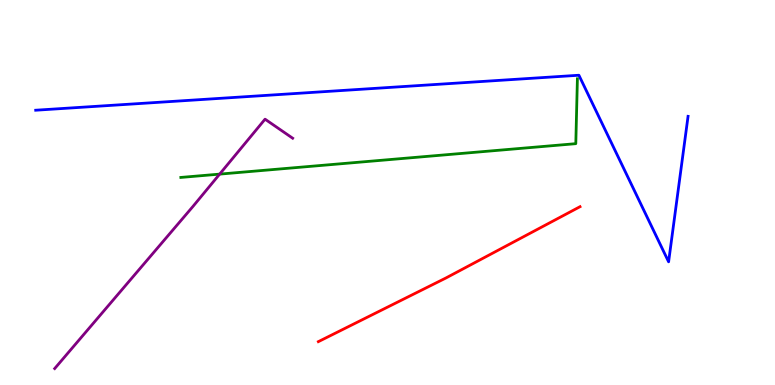[{'lines': ['blue', 'red'], 'intersections': []}, {'lines': ['green', 'red'], 'intersections': []}, {'lines': ['purple', 'red'], 'intersections': []}, {'lines': ['blue', 'green'], 'intersections': []}, {'lines': ['blue', 'purple'], 'intersections': []}, {'lines': ['green', 'purple'], 'intersections': [{'x': 2.83, 'y': 5.48}]}]